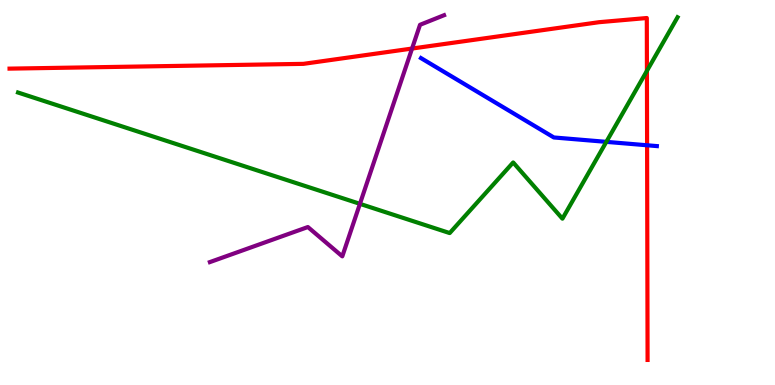[{'lines': ['blue', 'red'], 'intersections': [{'x': 8.35, 'y': 6.23}]}, {'lines': ['green', 'red'], 'intersections': [{'x': 8.35, 'y': 8.16}]}, {'lines': ['purple', 'red'], 'intersections': [{'x': 5.32, 'y': 8.74}]}, {'lines': ['blue', 'green'], 'intersections': [{'x': 7.82, 'y': 6.32}]}, {'lines': ['blue', 'purple'], 'intersections': []}, {'lines': ['green', 'purple'], 'intersections': [{'x': 4.64, 'y': 4.71}]}]